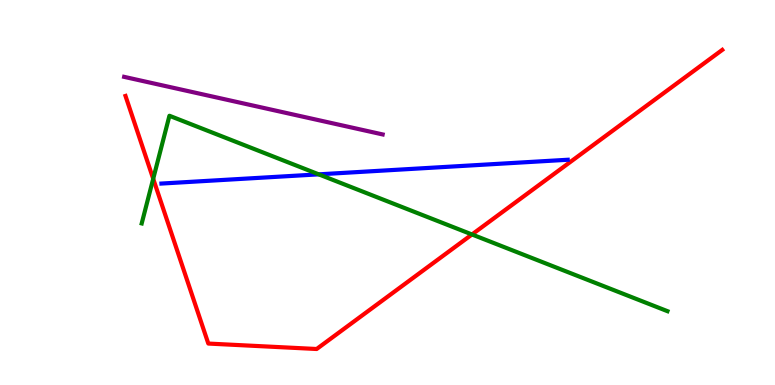[{'lines': ['blue', 'red'], 'intersections': []}, {'lines': ['green', 'red'], 'intersections': [{'x': 1.98, 'y': 5.36}, {'x': 6.09, 'y': 3.91}]}, {'lines': ['purple', 'red'], 'intersections': []}, {'lines': ['blue', 'green'], 'intersections': [{'x': 4.11, 'y': 5.47}]}, {'lines': ['blue', 'purple'], 'intersections': []}, {'lines': ['green', 'purple'], 'intersections': []}]